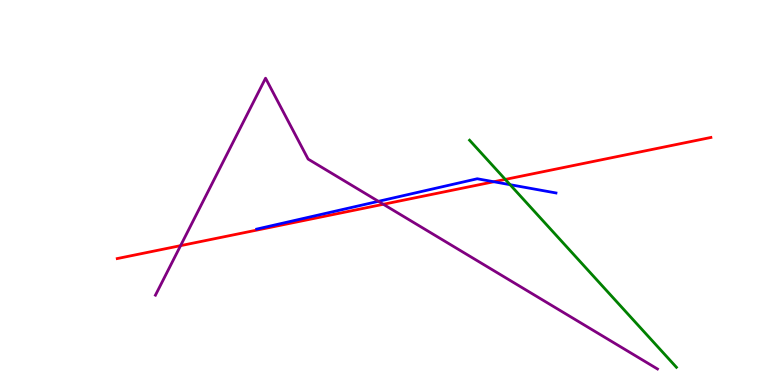[{'lines': ['blue', 'red'], 'intersections': [{'x': 6.37, 'y': 5.28}]}, {'lines': ['green', 'red'], 'intersections': [{'x': 6.52, 'y': 5.34}]}, {'lines': ['purple', 'red'], 'intersections': [{'x': 2.33, 'y': 3.62}, {'x': 4.95, 'y': 4.69}]}, {'lines': ['blue', 'green'], 'intersections': [{'x': 6.58, 'y': 5.2}]}, {'lines': ['blue', 'purple'], 'intersections': [{'x': 4.88, 'y': 4.77}]}, {'lines': ['green', 'purple'], 'intersections': []}]